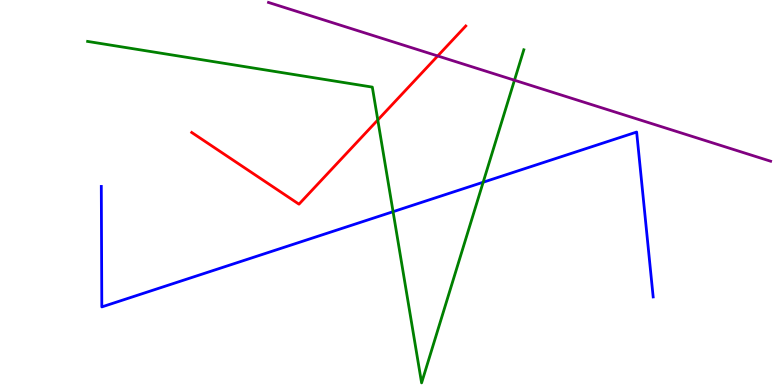[{'lines': ['blue', 'red'], 'intersections': []}, {'lines': ['green', 'red'], 'intersections': [{'x': 4.87, 'y': 6.88}]}, {'lines': ['purple', 'red'], 'intersections': [{'x': 5.65, 'y': 8.55}]}, {'lines': ['blue', 'green'], 'intersections': [{'x': 5.07, 'y': 4.5}, {'x': 6.23, 'y': 5.27}]}, {'lines': ['blue', 'purple'], 'intersections': []}, {'lines': ['green', 'purple'], 'intersections': [{'x': 6.64, 'y': 7.92}]}]